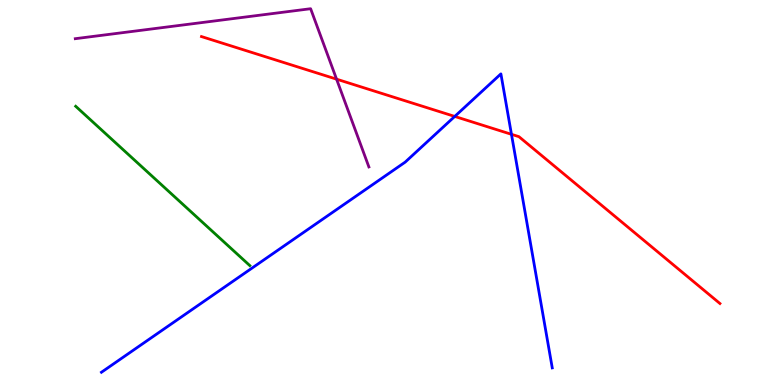[{'lines': ['blue', 'red'], 'intersections': [{'x': 5.87, 'y': 6.98}, {'x': 6.6, 'y': 6.51}]}, {'lines': ['green', 'red'], 'intersections': []}, {'lines': ['purple', 'red'], 'intersections': [{'x': 4.34, 'y': 7.94}]}, {'lines': ['blue', 'green'], 'intersections': []}, {'lines': ['blue', 'purple'], 'intersections': []}, {'lines': ['green', 'purple'], 'intersections': []}]